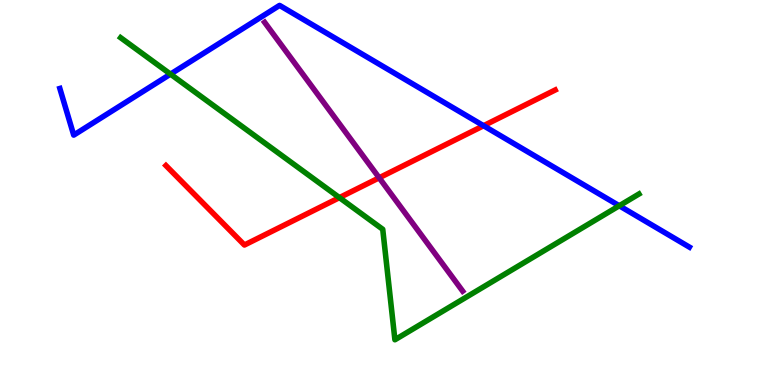[{'lines': ['blue', 'red'], 'intersections': [{'x': 6.24, 'y': 6.73}]}, {'lines': ['green', 'red'], 'intersections': [{'x': 4.38, 'y': 4.87}]}, {'lines': ['purple', 'red'], 'intersections': [{'x': 4.89, 'y': 5.38}]}, {'lines': ['blue', 'green'], 'intersections': [{'x': 2.2, 'y': 8.07}, {'x': 7.99, 'y': 4.66}]}, {'lines': ['blue', 'purple'], 'intersections': []}, {'lines': ['green', 'purple'], 'intersections': []}]